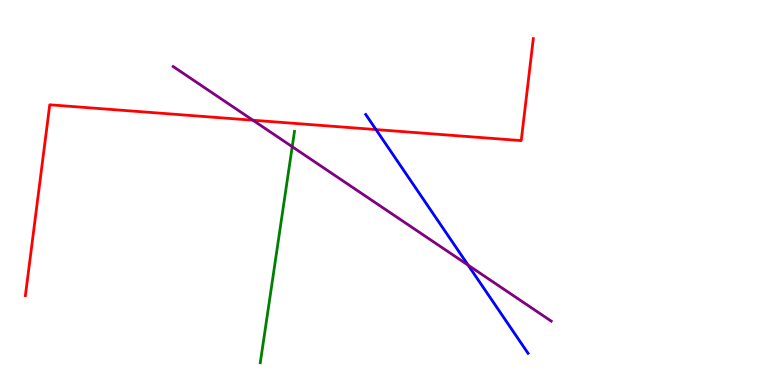[{'lines': ['blue', 'red'], 'intersections': [{'x': 4.85, 'y': 6.63}]}, {'lines': ['green', 'red'], 'intersections': []}, {'lines': ['purple', 'red'], 'intersections': [{'x': 3.26, 'y': 6.88}]}, {'lines': ['blue', 'green'], 'intersections': []}, {'lines': ['blue', 'purple'], 'intersections': [{'x': 6.04, 'y': 3.11}]}, {'lines': ['green', 'purple'], 'intersections': [{'x': 3.77, 'y': 6.19}]}]